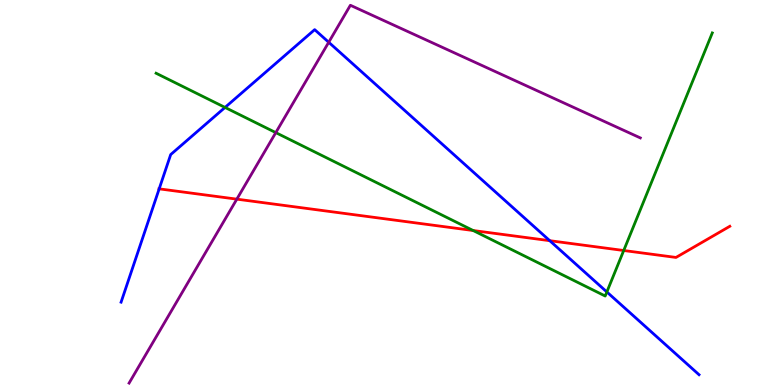[{'lines': ['blue', 'red'], 'intersections': [{'x': 2.05, 'y': 5.09}, {'x': 7.09, 'y': 3.75}]}, {'lines': ['green', 'red'], 'intersections': [{'x': 6.11, 'y': 4.01}, {'x': 8.05, 'y': 3.49}]}, {'lines': ['purple', 'red'], 'intersections': [{'x': 3.06, 'y': 4.83}]}, {'lines': ['blue', 'green'], 'intersections': [{'x': 2.9, 'y': 7.21}, {'x': 7.83, 'y': 2.42}]}, {'lines': ['blue', 'purple'], 'intersections': [{'x': 4.24, 'y': 8.9}]}, {'lines': ['green', 'purple'], 'intersections': [{'x': 3.56, 'y': 6.56}]}]